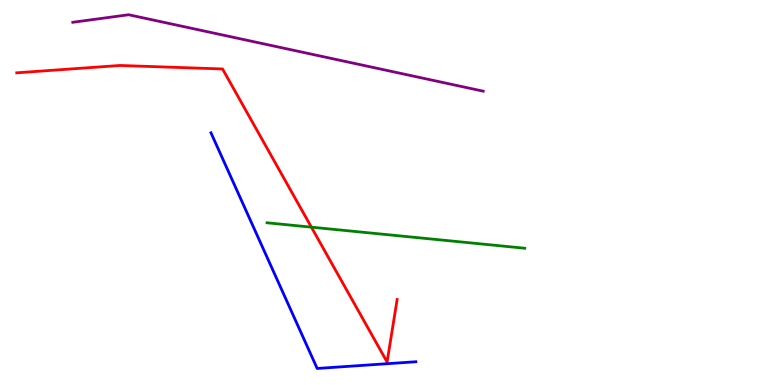[{'lines': ['blue', 'red'], 'intersections': []}, {'lines': ['green', 'red'], 'intersections': [{'x': 4.02, 'y': 4.1}]}, {'lines': ['purple', 'red'], 'intersections': []}, {'lines': ['blue', 'green'], 'intersections': []}, {'lines': ['blue', 'purple'], 'intersections': []}, {'lines': ['green', 'purple'], 'intersections': []}]